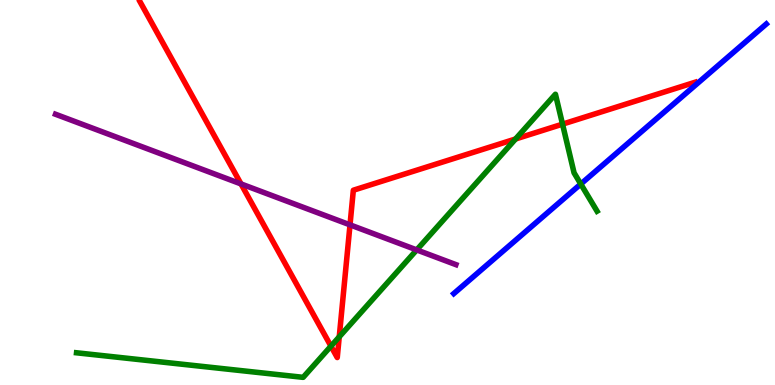[{'lines': ['blue', 'red'], 'intersections': []}, {'lines': ['green', 'red'], 'intersections': [{'x': 4.27, 'y': 1.01}, {'x': 4.38, 'y': 1.25}, {'x': 6.65, 'y': 6.39}, {'x': 7.26, 'y': 6.78}]}, {'lines': ['purple', 'red'], 'intersections': [{'x': 3.11, 'y': 5.22}, {'x': 4.52, 'y': 4.16}]}, {'lines': ['blue', 'green'], 'intersections': [{'x': 7.49, 'y': 5.22}]}, {'lines': ['blue', 'purple'], 'intersections': []}, {'lines': ['green', 'purple'], 'intersections': [{'x': 5.38, 'y': 3.51}]}]